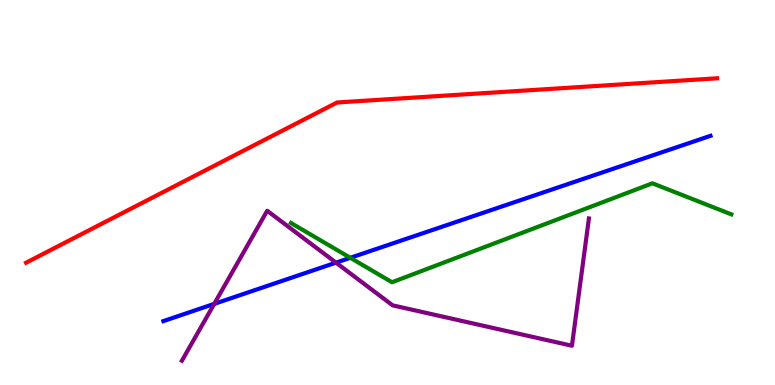[{'lines': ['blue', 'red'], 'intersections': []}, {'lines': ['green', 'red'], 'intersections': []}, {'lines': ['purple', 'red'], 'intersections': []}, {'lines': ['blue', 'green'], 'intersections': [{'x': 4.52, 'y': 3.3}]}, {'lines': ['blue', 'purple'], 'intersections': [{'x': 2.76, 'y': 2.11}, {'x': 4.34, 'y': 3.18}]}, {'lines': ['green', 'purple'], 'intersections': []}]